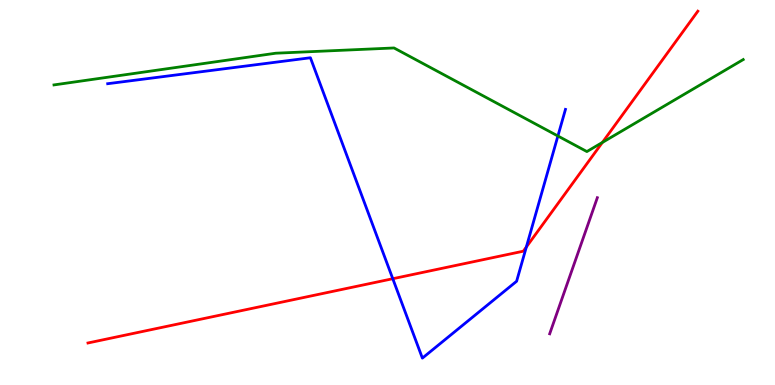[{'lines': ['blue', 'red'], 'intersections': [{'x': 5.07, 'y': 2.76}, {'x': 6.79, 'y': 3.58}]}, {'lines': ['green', 'red'], 'intersections': [{'x': 7.77, 'y': 6.3}]}, {'lines': ['purple', 'red'], 'intersections': []}, {'lines': ['blue', 'green'], 'intersections': [{'x': 7.2, 'y': 6.47}]}, {'lines': ['blue', 'purple'], 'intersections': []}, {'lines': ['green', 'purple'], 'intersections': []}]